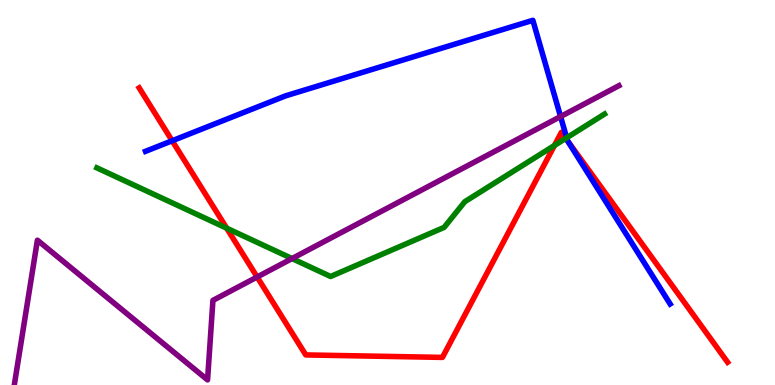[{'lines': ['blue', 'red'], 'intersections': [{'x': 2.22, 'y': 6.34}, {'x': 7.32, 'y': 6.34}]}, {'lines': ['green', 'red'], 'intersections': [{'x': 2.93, 'y': 4.07}, {'x': 7.15, 'y': 6.22}, {'x': 7.3, 'y': 6.41}]}, {'lines': ['purple', 'red'], 'intersections': [{'x': 3.32, 'y': 2.81}]}, {'lines': ['blue', 'green'], 'intersections': [{'x': 7.31, 'y': 6.42}]}, {'lines': ['blue', 'purple'], 'intersections': [{'x': 7.23, 'y': 6.97}]}, {'lines': ['green', 'purple'], 'intersections': [{'x': 3.77, 'y': 3.28}]}]